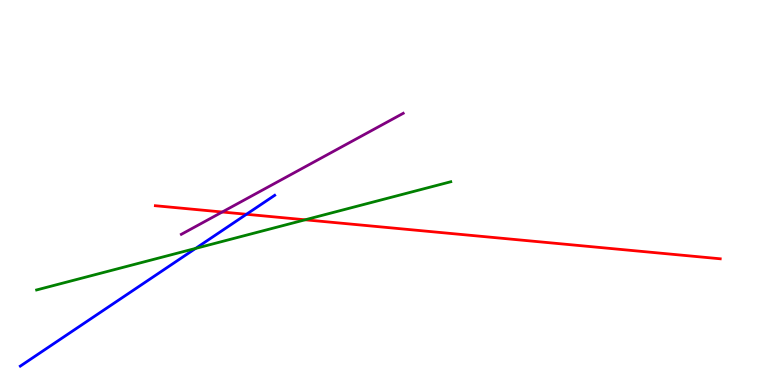[{'lines': ['blue', 'red'], 'intersections': [{'x': 3.18, 'y': 4.43}]}, {'lines': ['green', 'red'], 'intersections': [{'x': 3.94, 'y': 4.29}]}, {'lines': ['purple', 'red'], 'intersections': [{'x': 2.87, 'y': 4.49}]}, {'lines': ['blue', 'green'], 'intersections': [{'x': 2.52, 'y': 3.55}]}, {'lines': ['blue', 'purple'], 'intersections': []}, {'lines': ['green', 'purple'], 'intersections': []}]